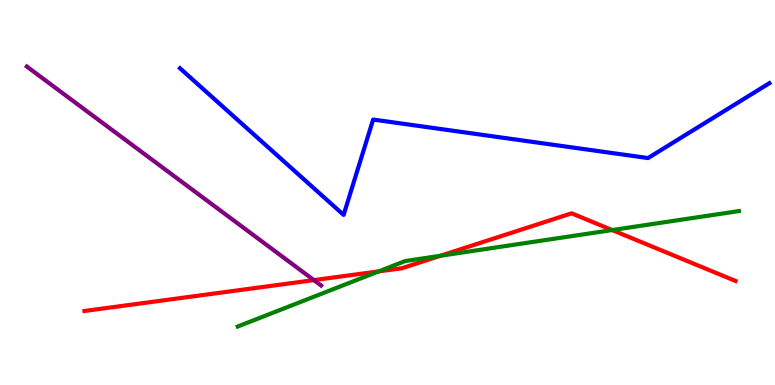[{'lines': ['blue', 'red'], 'intersections': []}, {'lines': ['green', 'red'], 'intersections': [{'x': 4.89, 'y': 2.95}, {'x': 5.68, 'y': 3.36}, {'x': 7.9, 'y': 4.02}]}, {'lines': ['purple', 'red'], 'intersections': [{'x': 4.05, 'y': 2.72}]}, {'lines': ['blue', 'green'], 'intersections': []}, {'lines': ['blue', 'purple'], 'intersections': []}, {'lines': ['green', 'purple'], 'intersections': []}]